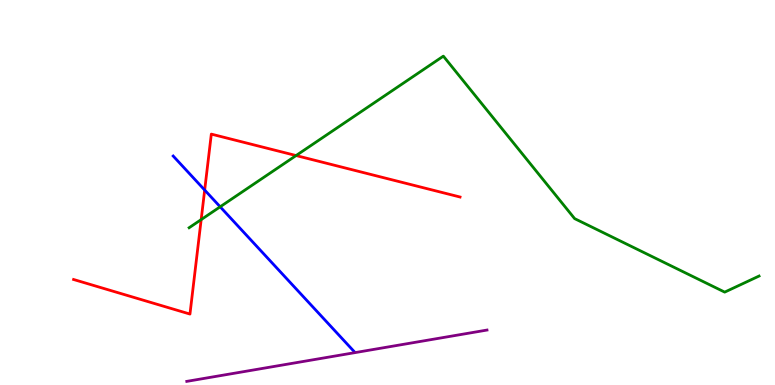[{'lines': ['blue', 'red'], 'intersections': [{'x': 2.64, 'y': 5.06}]}, {'lines': ['green', 'red'], 'intersections': [{'x': 2.6, 'y': 4.3}, {'x': 3.82, 'y': 5.96}]}, {'lines': ['purple', 'red'], 'intersections': []}, {'lines': ['blue', 'green'], 'intersections': [{'x': 2.84, 'y': 4.63}]}, {'lines': ['blue', 'purple'], 'intersections': []}, {'lines': ['green', 'purple'], 'intersections': []}]